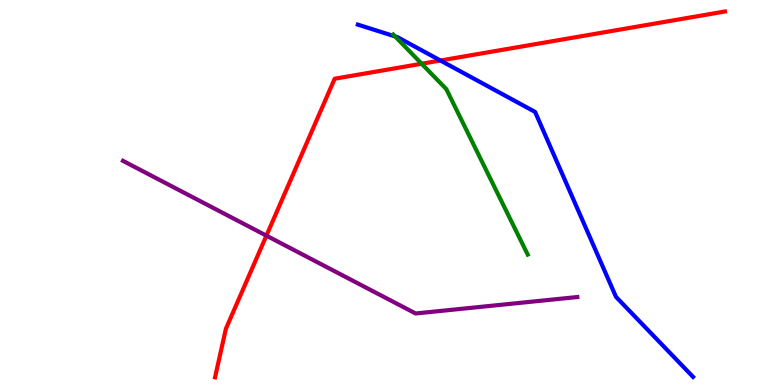[{'lines': ['blue', 'red'], 'intersections': [{'x': 5.68, 'y': 8.43}]}, {'lines': ['green', 'red'], 'intersections': [{'x': 5.44, 'y': 8.34}]}, {'lines': ['purple', 'red'], 'intersections': [{'x': 3.44, 'y': 3.88}]}, {'lines': ['blue', 'green'], 'intersections': [{'x': 5.1, 'y': 9.05}]}, {'lines': ['blue', 'purple'], 'intersections': []}, {'lines': ['green', 'purple'], 'intersections': []}]